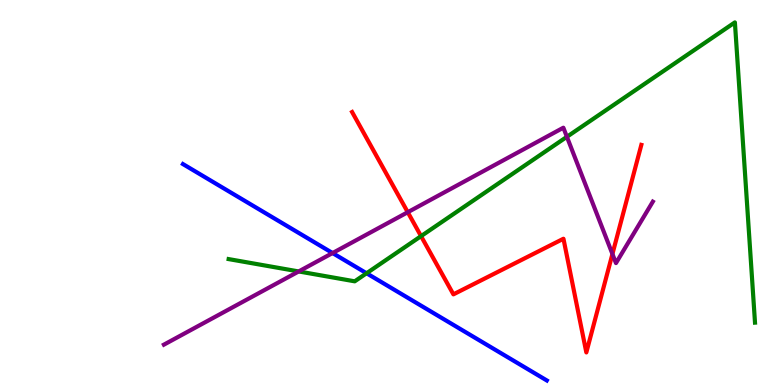[{'lines': ['blue', 'red'], 'intersections': []}, {'lines': ['green', 'red'], 'intersections': [{'x': 5.43, 'y': 3.87}]}, {'lines': ['purple', 'red'], 'intersections': [{'x': 5.26, 'y': 4.49}, {'x': 7.9, 'y': 3.4}]}, {'lines': ['blue', 'green'], 'intersections': [{'x': 4.73, 'y': 2.9}]}, {'lines': ['blue', 'purple'], 'intersections': [{'x': 4.29, 'y': 3.43}]}, {'lines': ['green', 'purple'], 'intersections': [{'x': 3.85, 'y': 2.95}, {'x': 7.31, 'y': 6.45}]}]